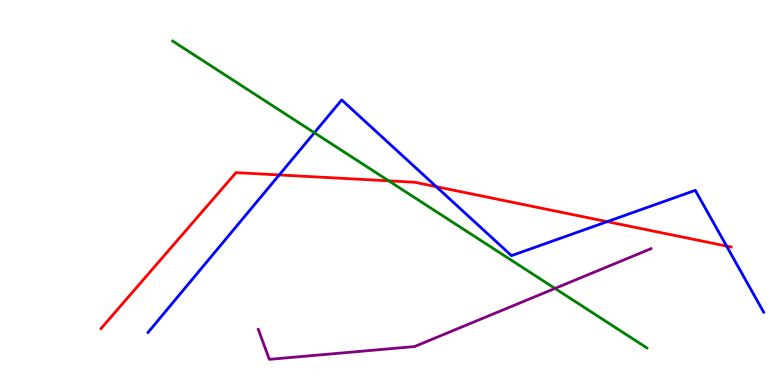[{'lines': ['blue', 'red'], 'intersections': [{'x': 3.6, 'y': 5.46}, {'x': 5.63, 'y': 5.15}, {'x': 7.83, 'y': 4.24}, {'x': 9.38, 'y': 3.61}]}, {'lines': ['green', 'red'], 'intersections': [{'x': 5.02, 'y': 5.3}]}, {'lines': ['purple', 'red'], 'intersections': []}, {'lines': ['blue', 'green'], 'intersections': [{'x': 4.06, 'y': 6.55}]}, {'lines': ['blue', 'purple'], 'intersections': []}, {'lines': ['green', 'purple'], 'intersections': [{'x': 7.16, 'y': 2.51}]}]